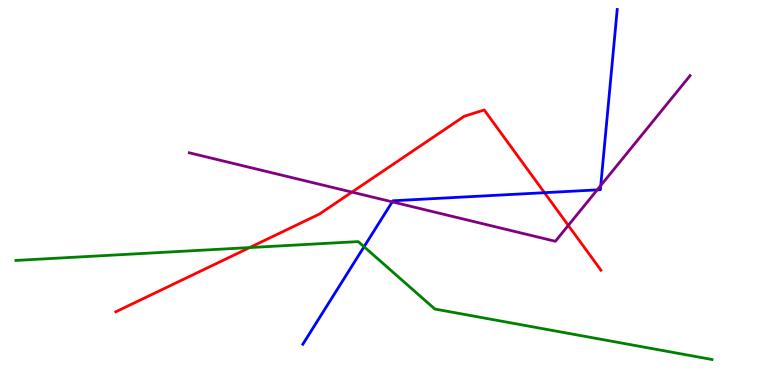[{'lines': ['blue', 'red'], 'intersections': [{'x': 7.03, 'y': 5.0}]}, {'lines': ['green', 'red'], 'intersections': [{'x': 3.22, 'y': 3.57}]}, {'lines': ['purple', 'red'], 'intersections': [{'x': 4.54, 'y': 5.01}, {'x': 7.33, 'y': 4.15}]}, {'lines': ['blue', 'green'], 'intersections': [{'x': 4.7, 'y': 3.59}]}, {'lines': ['blue', 'purple'], 'intersections': [{'x': 5.06, 'y': 4.76}, {'x': 7.71, 'y': 5.07}, {'x': 7.75, 'y': 5.18}]}, {'lines': ['green', 'purple'], 'intersections': []}]